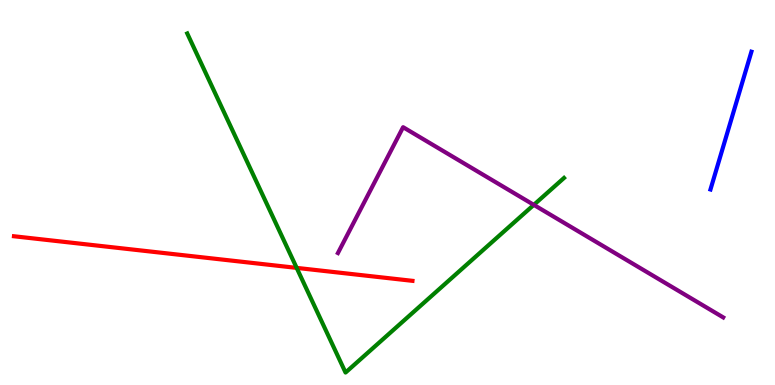[{'lines': ['blue', 'red'], 'intersections': []}, {'lines': ['green', 'red'], 'intersections': [{'x': 3.83, 'y': 3.04}]}, {'lines': ['purple', 'red'], 'intersections': []}, {'lines': ['blue', 'green'], 'intersections': []}, {'lines': ['blue', 'purple'], 'intersections': []}, {'lines': ['green', 'purple'], 'intersections': [{'x': 6.89, 'y': 4.68}]}]